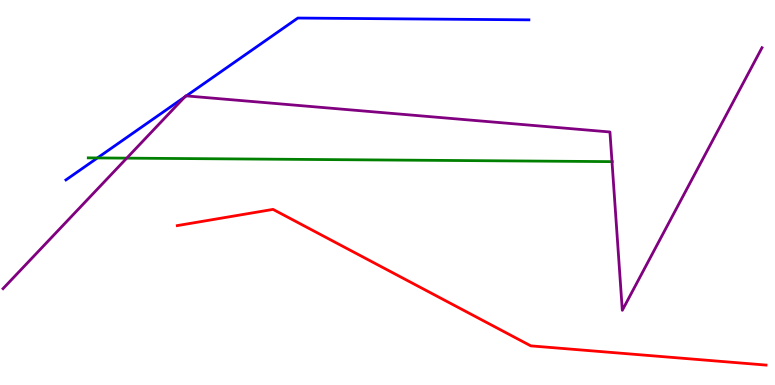[{'lines': ['blue', 'red'], 'intersections': []}, {'lines': ['green', 'red'], 'intersections': []}, {'lines': ['purple', 'red'], 'intersections': []}, {'lines': ['blue', 'green'], 'intersections': [{'x': 1.26, 'y': 5.9}]}, {'lines': ['blue', 'purple'], 'intersections': [{'x': 2.38, 'y': 7.48}, {'x': 2.4, 'y': 7.51}]}, {'lines': ['green', 'purple'], 'intersections': [{'x': 1.64, 'y': 5.89}, {'x': 7.9, 'y': 5.8}]}]